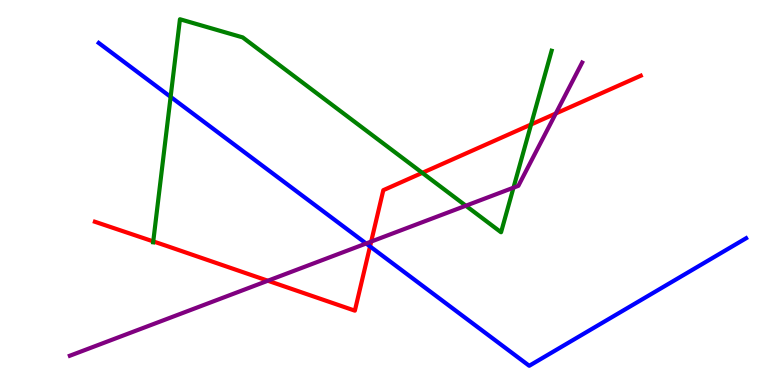[{'lines': ['blue', 'red'], 'intersections': [{'x': 4.77, 'y': 3.6}]}, {'lines': ['green', 'red'], 'intersections': [{'x': 1.98, 'y': 3.73}, {'x': 5.45, 'y': 5.51}, {'x': 6.85, 'y': 6.77}]}, {'lines': ['purple', 'red'], 'intersections': [{'x': 3.46, 'y': 2.71}, {'x': 4.79, 'y': 3.73}, {'x': 7.17, 'y': 7.05}]}, {'lines': ['blue', 'green'], 'intersections': [{'x': 2.2, 'y': 7.48}]}, {'lines': ['blue', 'purple'], 'intersections': [{'x': 4.72, 'y': 3.68}]}, {'lines': ['green', 'purple'], 'intersections': [{'x': 6.01, 'y': 4.66}, {'x': 6.63, 'y': 5.13}]}]